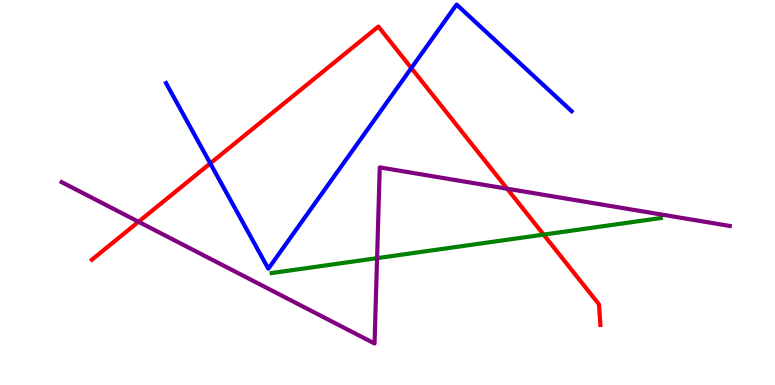[{'lines': ['blue', 'red'], 'intersections': [{'x': 2.71, 'y': 5.76}, {'x': 5.31, 'y': 8.23}]}, {'lines': ['green', 'red'], 'intersections': [{'x': 7.01, 'y': 3.91}]}, {'lines': ['purple', 'red'], 'intersections': [{'x': 1.79, 'y': 4.24}, {'x': 6.54, 'y': 5.1}]}, {'lines': ['blue', 'green'], 'intersections': []}, {'lines': ['blue', 'purple'], 'intersections': []}, {'lines': ['green', 'purple'], 'intersections': [{'x': 4.87, 'y': 3.29}]}]